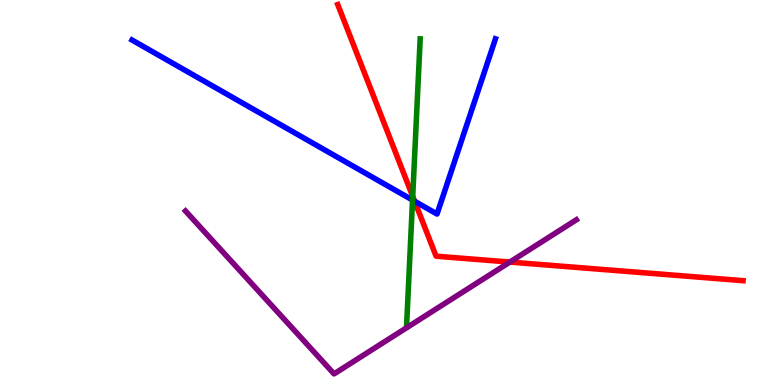[{'lines': ['blue', 'red'], 'intersections': [{'x': 5.35, 'y': 4.77}]}, {'lines': ['green', 'red'], 'intersections': [{'x': 5.33, 'y': 4.9}]}, {'lines': ['purple', 'red'], 'intersections': [{'x': 6.58, 'y': 3.19}]}, {'lines': ['blue', 'green'], 'intersections': [{'x': 5.32, 'y': 4.8}]}, {'lines': ['blue', 'purple'], 'intersections': []}, {'lines': ['green', 'purple'], 'intersections': []}]